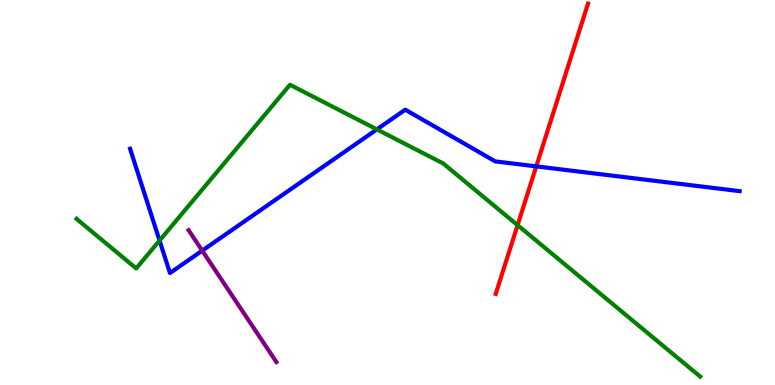[{'lines': ['blue', 'red'], 'intersections': [{'x': 6.92, 'y': 5.68}]}, {'lines': ['green', 'red'], 'intersections': [{'x': 6.68, 'y': 4.15}]}, {'lines': ['purple', 'red'], 'intersections': []}, {'lines': ['blue', 'green'], 'intersections': [{'x': 2.06, 'y': 3.75}, {'x': 4.86, 'y': 6.64}]}, {'lines': ['blue', 'purple'], 'intersections': [{'x': 2.61, 'y': 3.49}]}, {'lines': ['green', 'purple'], 'intersections': []}]